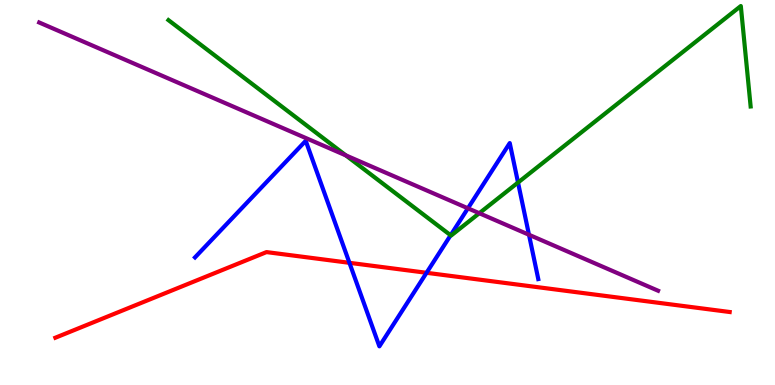[{'lines': ['blue', 'red'], 'intersections': [{'x': 4.51, 'y': 3.17}, {'x': 5.5, 'y': 2.91}]}, {'lines': ['green', 'red'], 'intersections': []}, {'lines': ['purple', 'red'], 'intersections': []}, {'lines': ['blue', 'green'], 'intersections': [{'x': 5.81, 'y': 3.89}, {'x': 6.68, 'y': 5.26}]}, {'lines': ['blue', 'purple'], 'intersections': [{'x': 6.04, 'y': 4.59}, {'x': 6.83, 'y': 3.9}]}, {'lines': ['green', 'purple'], 'intersections': [{'x': 4.46, 'y': 5.96}, {'x': 6.18, 'y': 4.46}]}]